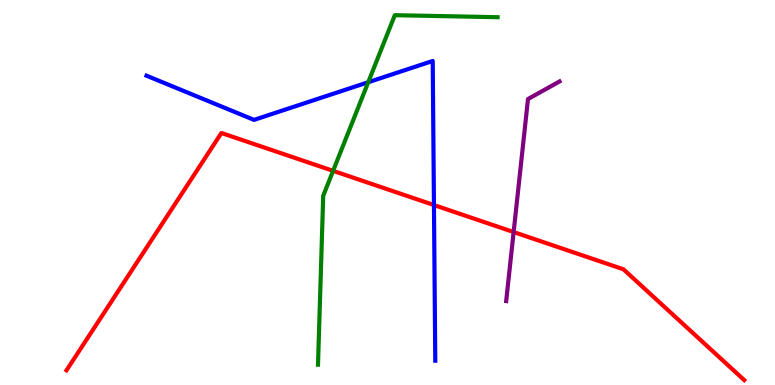[{'lines': ['blue', 'red'], 'intersections': [{'x': 5.6, 'y': 4.67}]}, {'lines': ['green', 'red'], 'intersections': [{'x': 4.3, 'y': 5.56}]}, {'lines': ['purple', 'red'], 'intersections': [{'x': 6.63, 'y': 3.97}]}, {'lines': ['blue', 'green'], 'intersections': [{'x': 4.75, 'y': 7.86}]}, {'lines': ['blue', 'purple'], 'intersections': []}, {'lines': ['green', 'purple'], 'intersections': []}]